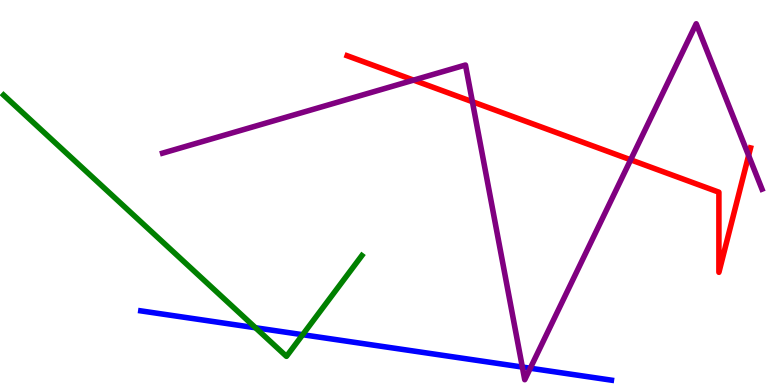[{'lines': ['blue', 'red'], 'intersections': []}, {'lines': ['green', 'red'], 'intersections': []}, {'lines': ['purple', 'red'], 'intersections': [{'x': 5.34, 'y': 7.92}, {'x': 6.1, 'y': 7.36}, {'x': 8.14, 'y': 5.85}, {'x': 9.66, 'y': 5.96}]}, {'lines': ['blue', 'green'], 'intersections': [{'x': 3.3, 'y': 1.49}, {'x': 3.91, 'y': 1.31}]}, {'lines': ['blue', 'purple'], 'intersections': [{'x': 6.74, 'y': 0.466}, {'x': 6.84, 'y': 0.436}]}, {'lines': ['green', 'purple'], 'intersections': []}]